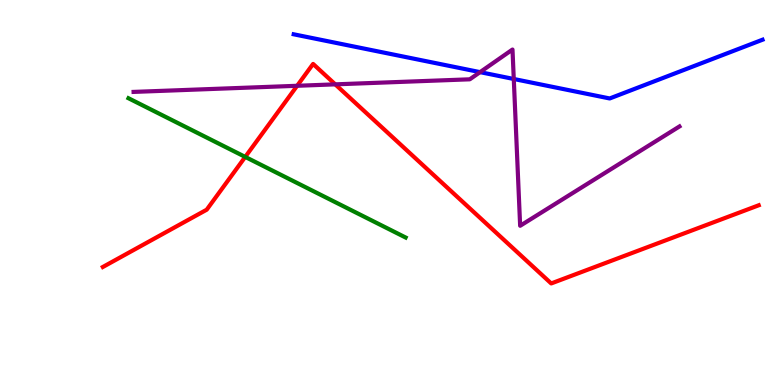[{'lines': ['blue', 'red'], 'intersections': []}, {'lines': ['green', 'red'], 'intersections': [{'x': 3.16, 'y': 5.92}]}, {'lines': ['purple', 'red'], 'intersections': [{'x': 3.83, 'y': 7.77}, {'x': 4.33, 'y': 7.81}]}, {'lines': ['blue', 'green'], 'intersections': []}, {'lines': ['blue', 'purple'], 'intersections': [{'x': 6.19, 'y': 8.13}, {'x': 6.63, 'y': 7.95}]}, {'lines': ['green', 'purple'], 'intersections': []}]